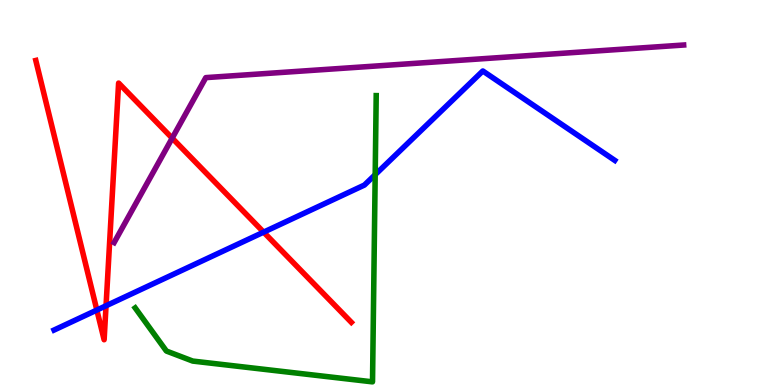[{'lines': ['blue', 'red'], 'intersections': [{'x': 1.25, 'y': 1.95}, {'x': 1.37, 'y': 2.06}, {'x': 3.4, 'y': 3.97}]}, {'lines': ['green', 'red'], 'intersections': []}, {'lines': ['purple', 'red'], 'intersections': [{'x': 2.22, 'y': 6.41}]}, {'lines': ['blue', 'green'], 'intersections': [{'x': 4.84, 'y': 5.46}]}, {'lines': ['blue', 'purple'], 'intersections': []}, {'lines': ['green', 'purple'], 'intersections': []}]